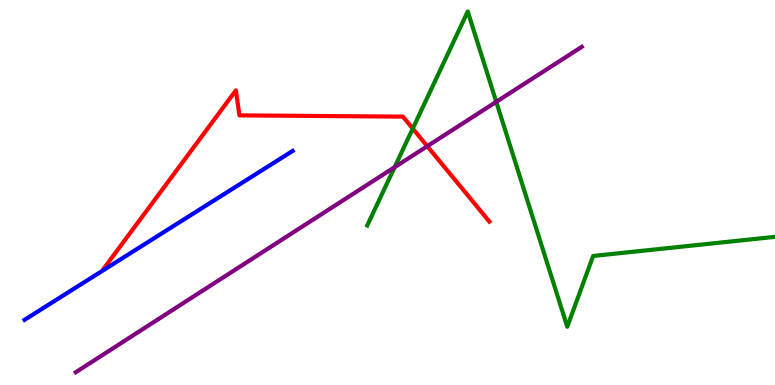[{'lines': ['blue', 'red'], 'intersections': []}, {'lines': ['green', 'red'], 'intersections': [{'x': 5.33, 'y': 6.66}]}, {'lines': ['purple', 'red'], 'intersections': [{'x': 5.51, 'y': 6.2}]}, {'lines': ['blue', 'green'], 'intersections': []}, {'lines': ['blue', 'purple'], 'intersections': []}, {'lines': ['green', 'purple'], 'intersections': [{'x': 5.09, 'y': 5.66}, {'x': 6.4, 'y': 7.35}]}]